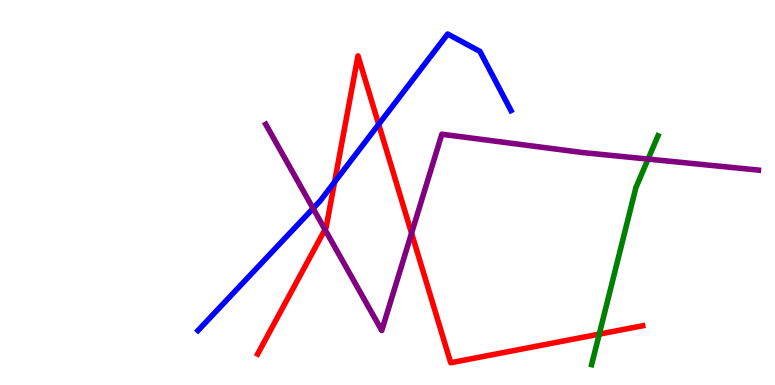[{'lines': ['blue', 'red'], 'intersections': [{'x': 4.32, 'y': 5.27}, {'x': 4.89, 'y': 6.77}]}, {'lines': ['green', 'red'], 'intersections': [{'x': 7.73, 'y': 1.32}]}, {'lines': ['purple', 'red'], 'intersections': [{'x': 4.19, 'y': 4.04}, {'x': 5.31, 'y': 3.94}]}, {'lines': ['blue', 'green'], 'intersections': []}, {'lines': ['blue', 'purple'], 'intersections': [{'x': 4.04, 'y': 4.59}]}, {'lines': ['green', 'purple'], 'intersections': [{'x': 8.36, 'y': 5.87}]}]